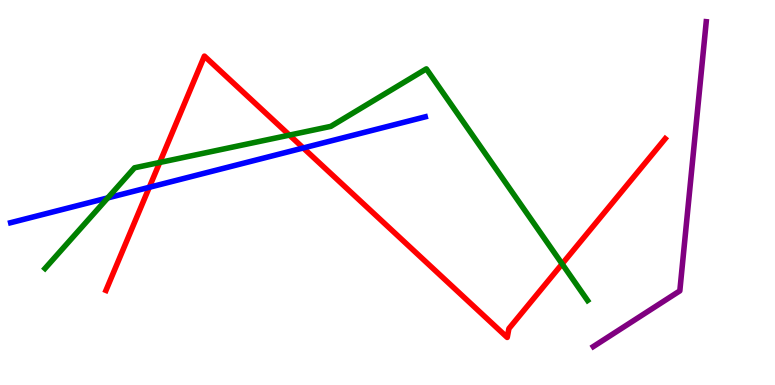[{'lines': ['blue', 'red'], 'intersections': [{'x': 1.93, 'y': 5.14}, {'x': 3.91, 'y': 6.16}]}, {'lines': ['green', 'red'], 'intersections': [{'x': 2.06, 'y': 5.78}, {'x': 3.73, 'y': 6.49}, {'x': 7.25, 'y': 3.14}]}, {'lines': ['purple', 'red'], 'intersections': []}, {'lines': ['blue', 'green'], 'intersections': [{'x': 1.39, 'y': 4.86}]}, {'lines': ['blue', 'purple'], 'intersections': []}, {'lines': ['green', 'purple'], 'intersections': []}]